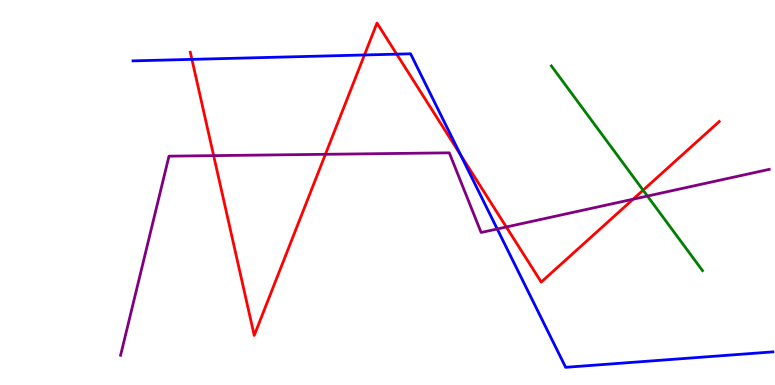[{'lines': ['blue', 'red'], 'intersections': [{'x': 2.48, 'y': 8.46}, {'x': 4.7, 'y': 8.57}, {'x': 5.12, 'y': 8.59}, {'x': 5.94, 'y': 5.98}]}, {'lines': ['green', 'red'], 'intersections': [{'x': 8.3, 'y': 5.06}]}, {'lines': ['purple', 'red'], 'intersections': [{'x': 2.76, 'y': 5.96}, {'x': 4.2, 'y': 5.99}, {'x': 6.53, 'y': 4.1}, {'x': 8.17, 'y': 4.83}]}, {'lines': ['blue', 'green'], 'intersections': []}, {'lines': ['blue', 'purple'], 'intersections': [{'x': 6.42, 'y': 4.05}]}, {'lines': ['green', 'purple'], 'intersections': [{'x': 8.35, 'y': 4.91}]}]